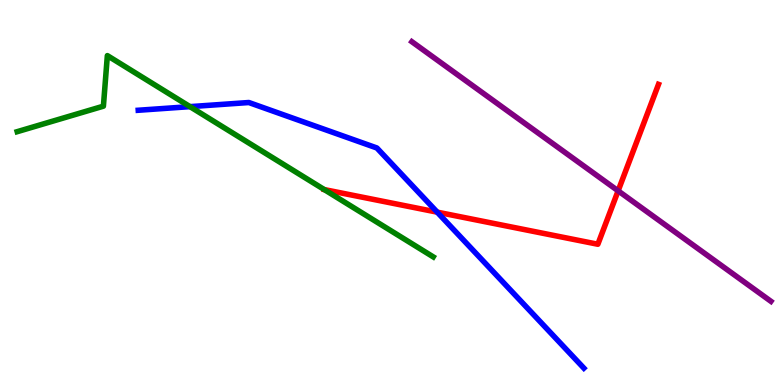[{'lines': ['blue', 'red'], 'intersections': [{'x': 5.64, 'y': 4.49}]}, {'lines': ['green', 'red'], 'intersections': []}, {'lines': ['purple', 'red'], 'intersections': [{'x': 7.98, 'y': 5.04}]}, {'lines': ['blue', 'green'], 'intersections': [{'x': 2.45, 'y': 7.23}]}, {'lines': ['blue', 'purple'], 'intersections': []}, {'lines': ['green', 'purple'], 'intersections': []}]